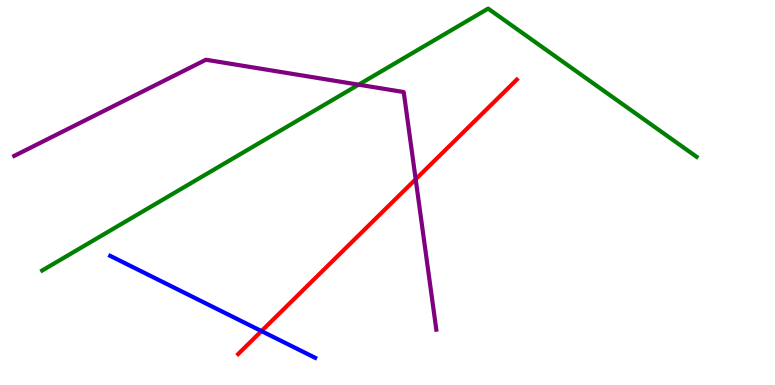[{'lines': ['blue', 'red'], 'intersections': [{'x': 3.37, 'y': 1.4}]}, {'lines': ['green', 'red'], 'intersections': []}, {'lines': ['purple', 'red'], 'intersections': [{'x': 5.36, 'y': 5.34}]}, {'lines': ['blue', 'green'], 'intersections': []}, {'lines': ['blue', 'purple'], 'intersections': []}, {'lines': ['green', 'purple'], 'intersections': [{'x': 4.63, 'y': 7.8}]}]